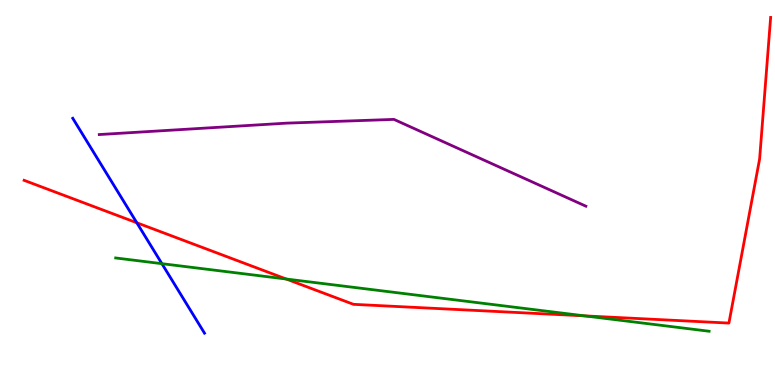[{'lines': ['blue', 'red'], 'intersections': [{'x': 1.77, 'y': 4.21}]}, {'lines': ['green', 'red'], 'intersections': [{'x': 3.69, 'y': 2.75}, {'x': 7.54, 'y': 1.8}]}, {'lines': ['purple', 'red'], 'intersections': []}, {'lines': ['blue', 'green'], 'intersections': [{'x': 2.09, 'y': 3.15}]}, {'lines': ['blue', 'purple'], 'intersections': []}, {'lines': ['green', 'purple'], 'intersections': []}]